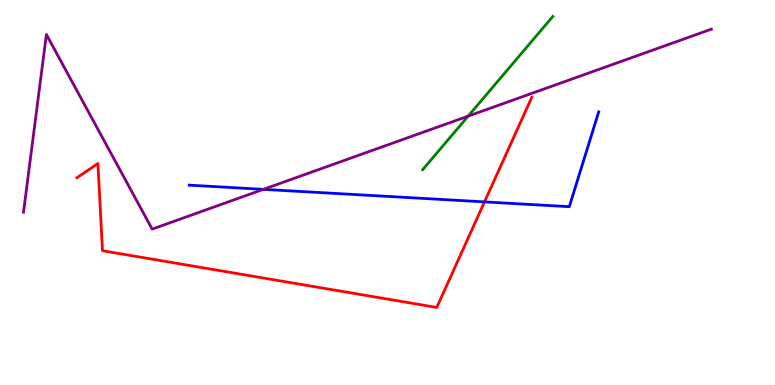[{'lines': ['blue', 'red'], 'intersections': [{'x': 6.25, 'y': 4.76}]}, {'lines': ['green', 'red'], 'intersections': []}, {'lines': ['purple', 'red'], 'intersections': []}, {'lines': ['blue', 'green'], 'intersections': []}, {'lines': ['blue', 'purple'], 'intersections': [{'x': 3.4, 'y': 5.08}]}, {'lines': ['green', 'purple'], 'intersections': [{'x': 6.04, 'y': 6.98}]}]